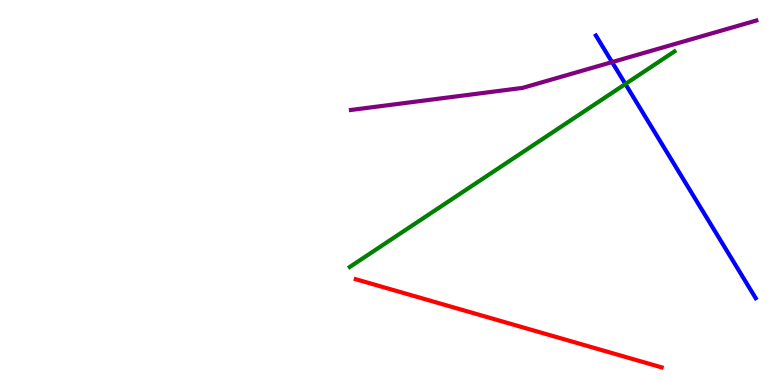[{'lines': ['blue', 'red'], 'intersections': []}, {'lines': ['green', 'red'], 'intersections': []}, {'lines': ['purple', 'red'], 'intersections': []}, {'lines': ['blue', 'green'], 'intersections': [{'x': 8.07, 'y': 7.82}]}, {'lines': ['blue', 'purple'], 'intersections': [{'x': 7.9, 'y': 8.39}]}, {'lines': ['green', 'purple'], 'intersections': []}]